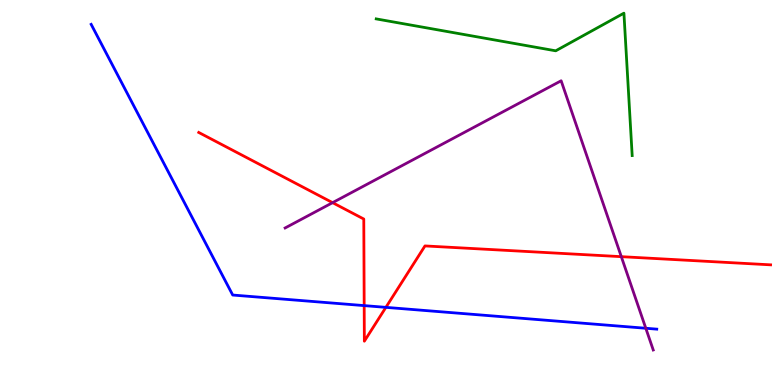[{'lines': ['blue', 'red'], 'intersections': [{'x': 4.7, 'y': 2.06}, {'x': 4.98, 'y': 2.02}]}, {'lines': ['green', 'red'], 'intersections': []}, {'lines': ['purple', 'red'], 'intersections': [{'x': 4.29, 'y': 4.74}, {'x': 8.02, 'y': 3.33}]}, {'lines': ['blue', 'green'], 'intersections': []}, {'lines': ['blue', 'purple'], 'intersections': [{'x': 8.33, 'y': 1.47}]}, {'lines': ['green', 'purple'], 'intersections': []}]